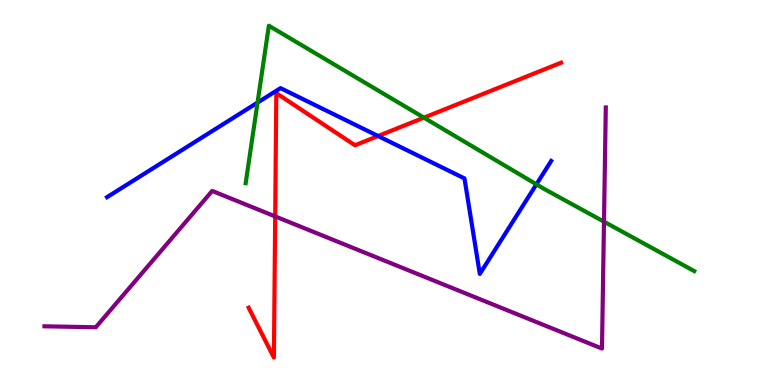[{'lines': ['blue', 'red'], 'intersections': [{'x': 4.88, 'y': 6.47}]}, {'lines': ['green', 'red'], 'intersections': [{'x': 5.47, 'y': 6.94}]}, {'lines': ['purple', 'red'], 'intersections': [{'x': 3.55, 'y': 4.38}]}, {'lines': ['blue', 'green'], 'intersections': [{'x': 3.32, 'y': 7.34}, {'x': 6.92, 'y': 5.21}]}, {'lines': ['blue', 'purple'], 'intersections': []}, {'lines': ['green', 'purple'], 'intersections': [{'x': 7.79, 'y': 4.24}]}]